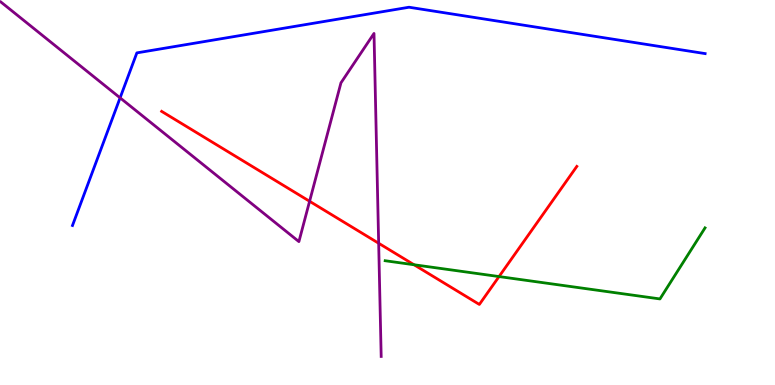[{'lines': ['blue', 'red'], 'intersections': []}, {'lines': ['green', 'red'], 'intersections': [{'x': 5.34, 'y': 3.12}, {'x': 6.44, 'y': 2.82}]}, {'lines': ['purple', 'red'], 'intersections': [{'x': 3.99, 'y': 4.77}, {'x': 4.89, 'y': 3.68}]}, {'lines': ['blue', 'green'], 'intersections': []}, {'lines': ['blue', 'purple'], 'intersections': [{'x': 1.55, 'y': 7.46}]}, {'lines': ['green', 'purple'], 'intersections': []}]